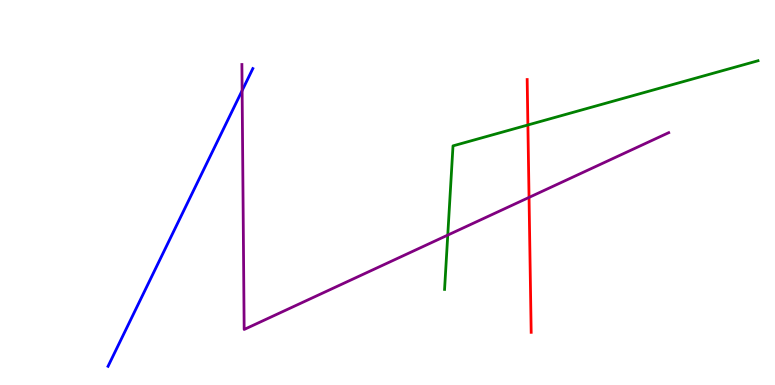[{'lines': ['blue', 'red'], 'intersections': []}, {'lines': ['green', 'red'], 'intersections': [{'x': 6.81, 'y': 6.75}]}, {'lines': ['purple', 'red'], 'intersections': [{'x': 6.83, 'y': 4.87}]}, {'lines': ['blue', 'green'], 'intersections': []}, {'lines': ['blue', 'purple'], 'intersections': [{'x': 3.12, 'y': 7.65}]}, {'lines': ['green', 'purple'], 'intersections': [{'x': 5.78, 'y': 3.89}]}]